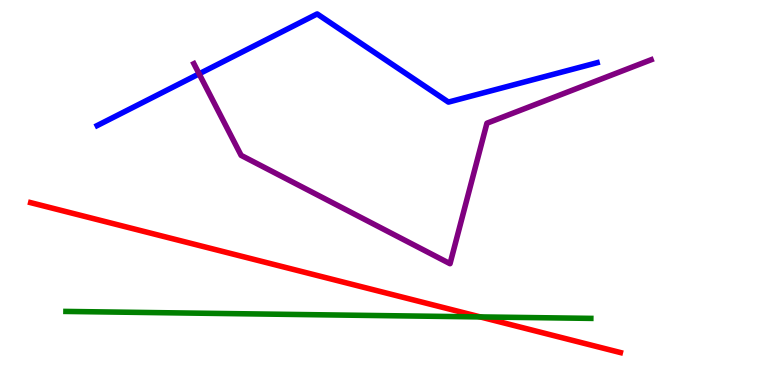[{'lines': ['blue', 'red'], 'intersections': []}, {'lines': ['green', 'red'], 'intersections': [{'x': 6.2, 'y': 1.77}]}, {'lines': ['purple', 'red'], 'intersections': []}, {'lines': ['blue', 'green'], 'intersections': []}, {'lines': ['blue', 'purple'], 'intersections': [{'x': 2.57, 'y': 8.08}]}, {'lines': ['green', 'purple'], 'intersections': []}]